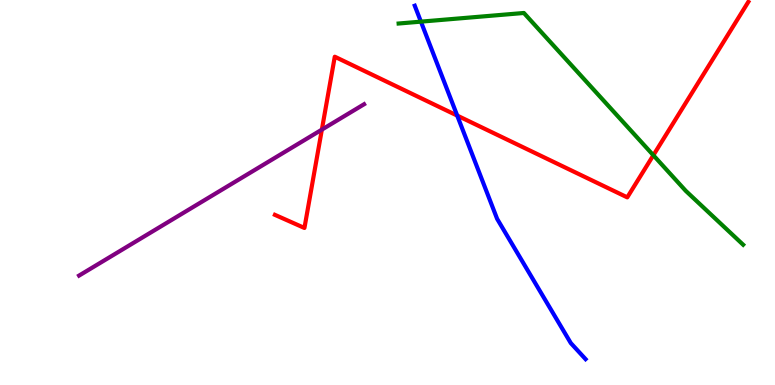[{'lines': ['blue', 'red'], 'intersections': [{'x': 5.9, 'y': 7.0}]}, {'lines': ['green', 'red'], 'intersections': [{'x': 8.43, 'y': 5.97}]}, {'lines': ['purple', 'red'], 'intersections': [{'x': 4.15, 'y': 6.63}]}, {'lines': ['blue', 'green'], 'intersections': [{'x': 5.43, 'y': 9.44}]}, {'lines': ['blue', 'purple'], 'intersections': []}, {'lines': ['green', 'purple'], 'intersections': []}]